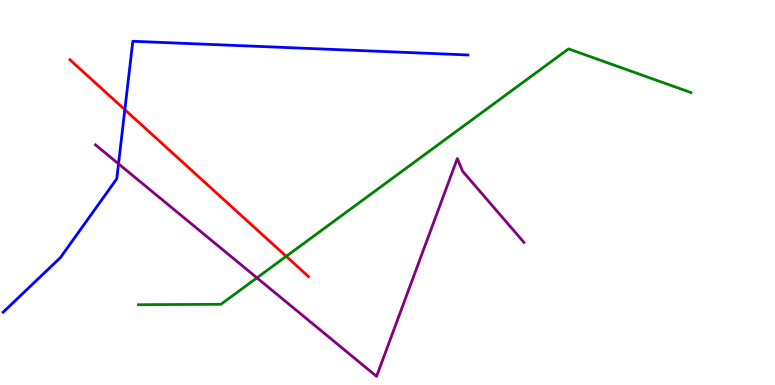[{'lines': ['blue', 'red'], 'intersections': [{'x': 1.61, 'y': 7.15}]}, {'lines': ['green', 'red'], 'intersections': [{'x': 3.69, 'y': 3.34}]}, {'lines': ['purple', 'red'], 'intersections': []}, {'lines': ['blue', 'green'], 'intersections': []}, {'lines': ['blue', 'purple'], 'intersections': [{'x': 1.53, 'y': 5.74}]}, {'lines': ['green', 'purple'], 'intersections': [{'x': 3.32, 'y': 2.78}]}]